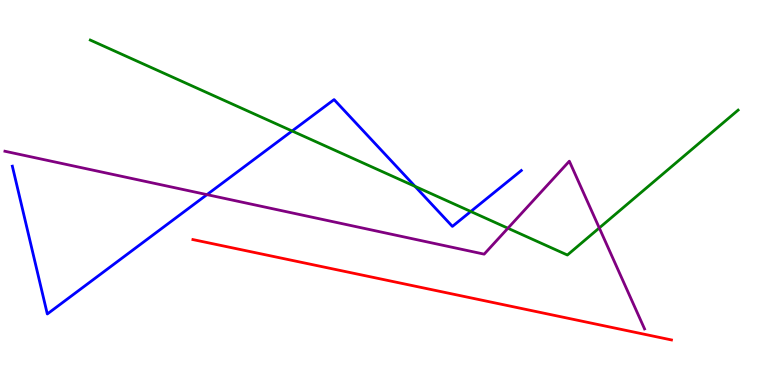[{'lines': ['blue', 'red'], 'intersections': []}, {'lines': ['green', 'red'], 'intersections': []}, {'lines': ['purple', 'red'], 'intersections': []}, {'lines': ['blue', 'green'], 'intersections': [{'x': 3.77, 'y': 6.6}, {'x': 5.36, 'y': 5.16}, {'x': 6.07, 'y': 4.51}]}, {'lines': ['blue', 'purple'], 'intersections': [{'x': 2.67, 'y': 4.94}]}, {'lines': ['green', 'purple'], 'intersections': [{'x': 6.55, 'y': 4.07}, {'x': 7.73, 'y': 4.08}]}]